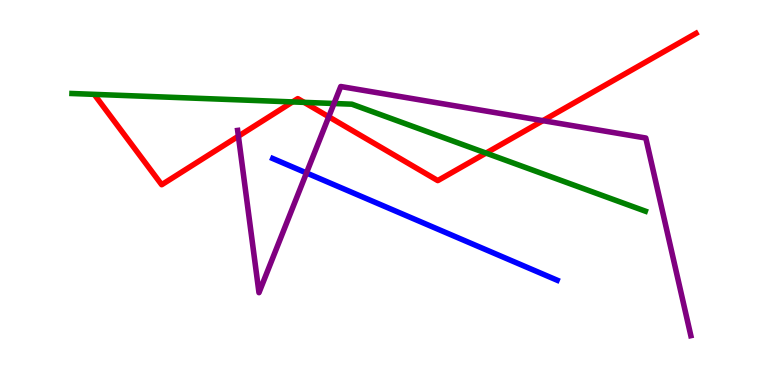[{'lines': ['blue', 'red'], 'intersections': []}, {'lines': ['green', 'red'], 'intersections': [{'x': 3.78, 'y': 7.35}, {'x': 3.92, 'y': 7.34}, {'x': 6.27, 'y': 6.02}]}, {'lines': ['purple', 'red'], 'intersections': [{'x': 3.08, 'y': 6.46}, {'x': 4.24, 'y': 6.97}, {'x': 7.01, 'y': 6.87}]}, {'lines': ['blue', 'green'], 'intersections': []}, {'lines': ['blue', 'purple'], 'intersections': [{'x': 3.95, 'y': 5.51}]}, {'lines': ['green', 'purple'], 'intersections': [{'x': 4.31, 'y': 7.31}]}]